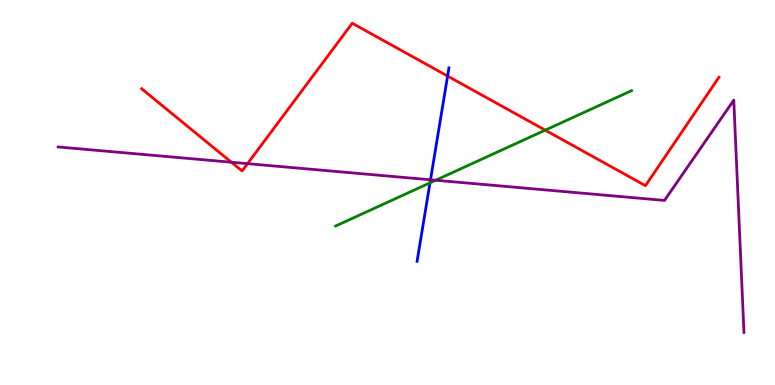[{'lines': ['blue', 'red'], 'intersections': [{'x': 5.78, 'y': 8.02}]}, {'lines': ['green', 'red'], 'intersections': [{'x': 7.04, 'y': 6.62}]}, {'lines': ['purple', 'red'], 'intersections': [{'x': 2.99, 'y': 5.79}, {'x': 3.19, 'y': 5.75}]}, {'lines': ['blue', 'green'], 'intersections': [{'x': 5.55, 'y': 5.25}]}, {'lines': ['blue', 'purple'], 'intersections': [{'x': 5.55, 'y': 5.33}]}, {'lines': ['green', 'purple'], 'intersections': [{'x': 5.62, 'y': 5.32}]}]